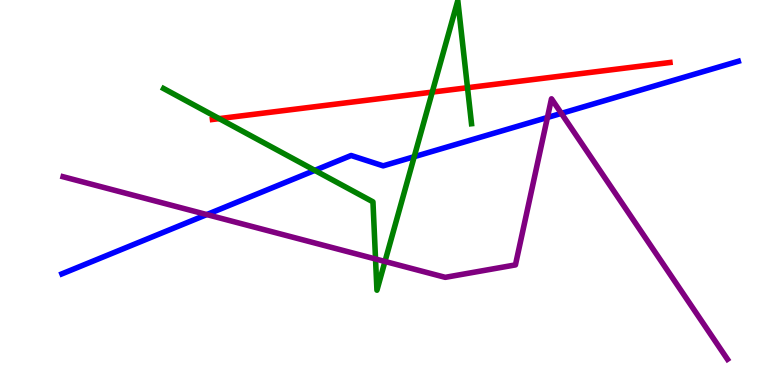[{'lines': ['blue', 'red'], 'intersections': []}, {'lines': ['green', 'red'], 'intersections': [{'x': 2.83, 'y': 6.92}, {'x': 5.58, 'y': 7.61}, {'x': 6.03, 'y': 7.72}]}, {'lines': ['purple', 'red'], 'intersections': []}, {'lines': ['blue', 'green'], 'intersections': [{'x': 4.06, 'y': 5.57}, {'x': 5.34, 'y': 5.93}]}, {'lines': ['blue', 'purple'], 'intersections': [{'x': 2.67, 'y': 4.43}, {'x': 7.06, 'y': 6.95}, {'x': 7.24, 'y': 7.05}]}, {'lines': ['green', 'purple'], 'intersections': [{'x': 4.85, 'y': 3.27}, {'x': 4.97, 'y': 3.21}]}]